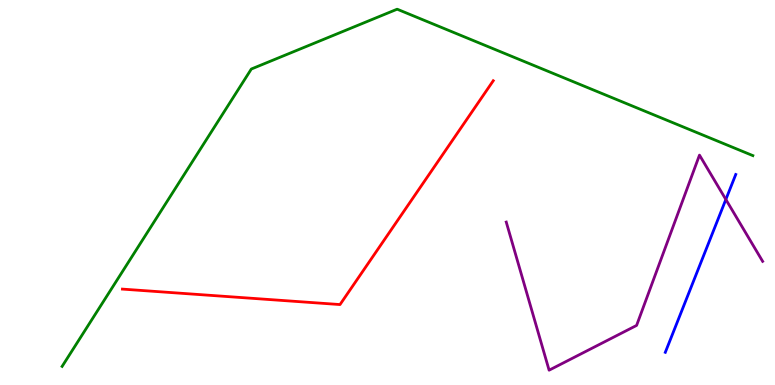[{'lines': ['blue', 'red'], 'intersections': []}, {'lines': ['green', 'red'], 'intersections': []}, {'lines': ['purple', 'red'], 'intersections': []}, {'lines': ['blue', 'green'], 'intersections': []}, {'lines': ['blue', 'purple'], 'intersections': [{'x': 9.37, 'y': 4.82}]}, {'lines': ['green', 'purple'], 'intersections': []}]